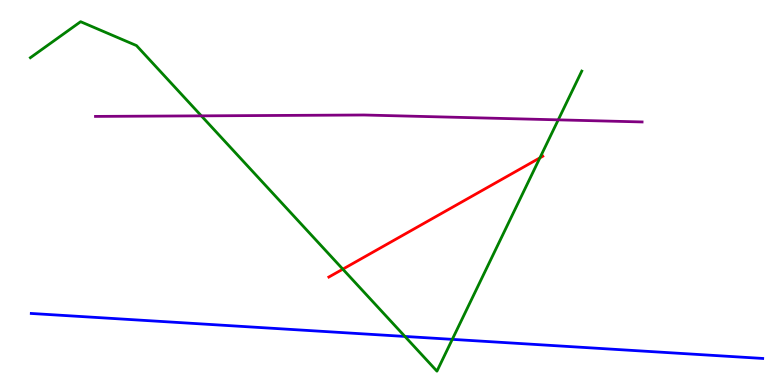[{'lines': ['blue', 'red'], 'intersections': []}, {'lines': ['green', 'red'], 'intersections': [{'x': 4.42, 'y': 3.01}, {'x': 6.97, 'y': 5.9}]}, {'lines': ['purple', 'red'], 'intersections': []}, {'lines': ['blue', 'green'], 'intersections': [{'x': 5.22, 'y': 1.26}, {'x': 5.84, 'y': 1.19}]}, {'lines': ['blue', 'purple'], 'intersections': []}, {'lines': ['green', 'purple'], 'intersections': [{'x': 2.6, 'y': 6.99}, {'x': 7.2, 'y': 6.89}]}]